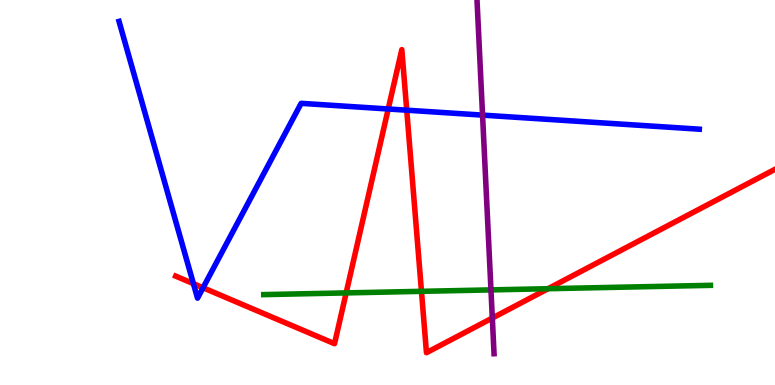[{'lines': ['blue', 'red'], 'intersections': [{'x': 2.5, 'y': 2.63}, {'x': 2.62, 'y': 2.53}, {'x': 5.01, 'y': 7.17}, {'x': 5.25, 'y': 7.14}]}, {'lines': ['green', 'red'], 'intersections': [{'x': 4.47, 'y': 2.39}, {'x': 5.44, 'y': 2.43}, {'x': 7.07, 'y': 2.5}]}, {'lines': ['purple', 'red'], 'intersections': [{'x': 6.35, 'y': 1.74}]}, {'lines': ['blue', 'green'], 'intersections': []}, {'lines': ['blue', 'purple'], 'intersections': [{'x': 6.23, 'y': 7.01}]}, {'lines': ['green', 'purple'], 'intersections': [{'x': 6.34, 'y': 2.47}]}]